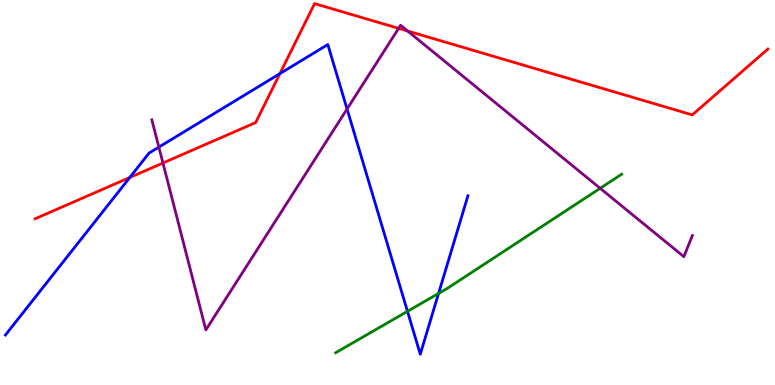[{'lines': ['blue', 'red'], 'intersections': [{'x': 1.67, 'y': 5.39}, {'x': 3.61, 'y': 8.09}]}, {'lines': ['green', 'red'], 'intersections': []}, {'lines': ['purple', 'red'], 'intersections': [{'x': 2.1, 'y': 5.77}, {'x': 5.14, 'y': 9.26}, {'x': 5.26, 'y': 9.19}]}, {'lines': ['blue', 'green'], 'intersections': [{'x': 5.26, 'y': 1.91}, {'x': 5.66, 'y': 2.38}]}, {'lines': ['blue', 'purple'], 'intersections': [{'x': 2.05, 'y': 6.18}, {'x': 4.48, 'y': 7.17}]}, {'lines': ['green', 'purple'], 'intersections': [{'x': 7.74, 'y': 5.11}]}]